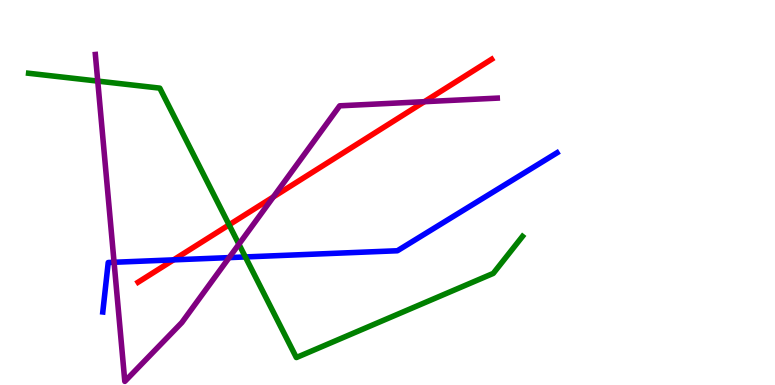[{'lines': ['blue', 'red'], 'intersections': [{'x': 2.24, 'y': 3.25}]}, {'lines': ['green', 'red'], 'intersections': [{'x': 2.96, 'y': 4.16}]}, {'lines': ['purple', 'red'], 'intersections': [{'x': 3.53, 'y': 4.88}, {'x': 5.48, 'y': 7.36}]}, {'lines': ['blue', 'green'], 'intersections': [{'x': 3.17, 'y': 3.33}]}, {'lines': ['blue', 'purple'], 'intersections': [{'x': 1.47, 'y': 3.19}, {'x': 2.96, 'y': 3.31}]}, {'lines': ['green', 'purple'], 'intersections': [{'x': 1.26, 'y': 7.89}, {'x': 3.08, 'y': 3.66}]}]